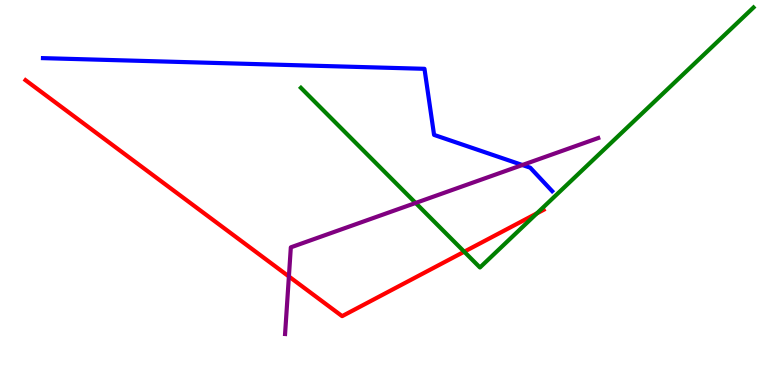[{'lines': ['blue', 'red'], 'intersections': []}, {'lines': ['green', 'red'], 'intersections': [{'x': 5.99, 'y': 3.46}, {'x': 6.93, 'y': 4.46}]}, {'lines': ['purple', 'red'], 'intersections': [{'x': 3.73, 'y': 2.82}]}, {'lines': ['blue', 'green'], 'intersections': []}, {'lines': ['blue', 'purple'], 'intersections': [{'x': 6.74, 'y': 5.71}]}, {'lines': ['green', 'purple'], 'intersections': [{'x': 5.36, 'y': 4.73}]}]